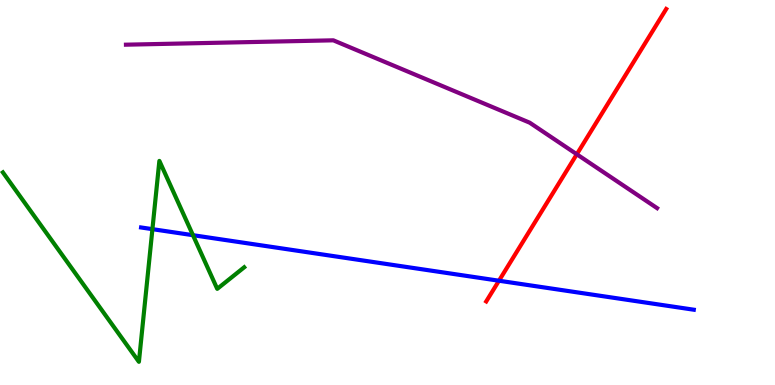[{'lines': ['blue', 'red'], 'intersections': [{'x': 6.44, 'y': 2.71}]}, {'lines': ['green', 'red'], 'intersections': []}, {'lines': ['purple', 'red'], 'intersections': [{'x': 7.44, 'y': 5.99}]}, {'lines': ['blue', 'green'], 'intersections': [{'x': 1.97, 'y': 4.05}, {'x': 2.49, 'y': 3.89}]}, {'lines': ['blue', 'purple'], 'intersections': []}, {'lines': ['green', 'purple'], 'intersections': []}]